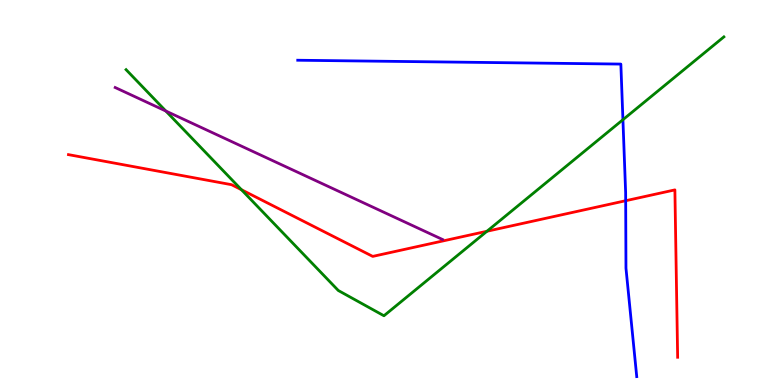[{'lines': ['blue', 'red'], 'intersections': [{'x': 8.07, 'y': 4.79}]}, {'lines': ['green', 'red'], 'intersections': [{'x': 3.12, 'y': 5.07}, {'x': 6.28, 'y': 3.99}]}, {'lines': ['purple', 'red'], 'intersections': []}, {'lines': ['blue', 'green'], 'intersections': [{'x': 8.04, 'y': 6.89}]}, {'lines': ['blue', 'purple'], 'intersections': []}, {'lines': ['green', 'purple'], 'intersections': [{'x': 2.14, 'y': 7.12}]}]